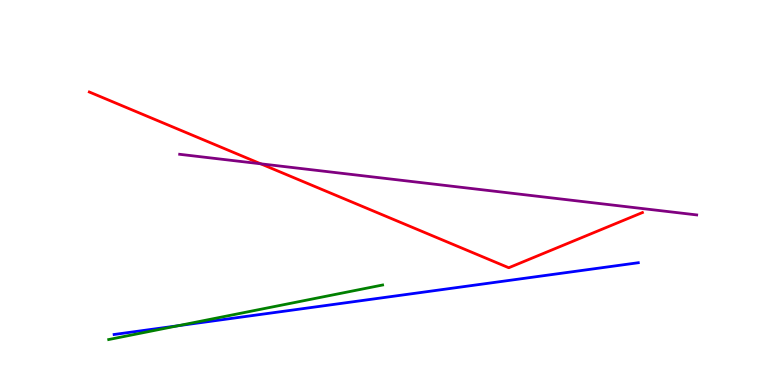[{'lines': ['blue', 'red'], 'intersections': []}, {'lines': ['green', 'red'], 'intersections': []}, {'lines': ['purple', 'red'], 'intersections': [{'x': 3.36, 'y': 5.75}]}, {'lines': ['blue', 'green'], 'intersections': [{'x': 2.3, 'y': 1.54}]}, {'lines': ['blue', 'purple'], 'intersections': []}, {'lines': ['green', 'purple'], 'intersections': []}]